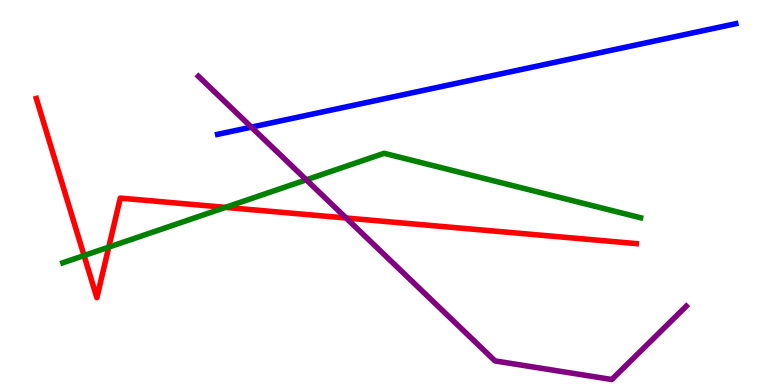[{'lines': ['blue', 'red'], 'intersections': []}, {'lines': ['green', 'red'], 'intersections': [{'x': 1.08, 'y': 3.36}, {'x': 1.4, 'y': 3.58}, {'x': 2.91, 'y': 4.61}]}, {'lines': ['purple', 'red'], 'intersections': [{'x': 4.47, 'y': 4.34}]}, {'lines': ['blue', 'green'], 'intersections': []}, {'lines': ['blue', 'purple'], 'intersections': [{'x': 3.24, 'y': 6.7}]}, {'lines': ['green', 'purple'], 'intersections': [{'x': 3.95, 'y': 5.33}]}]